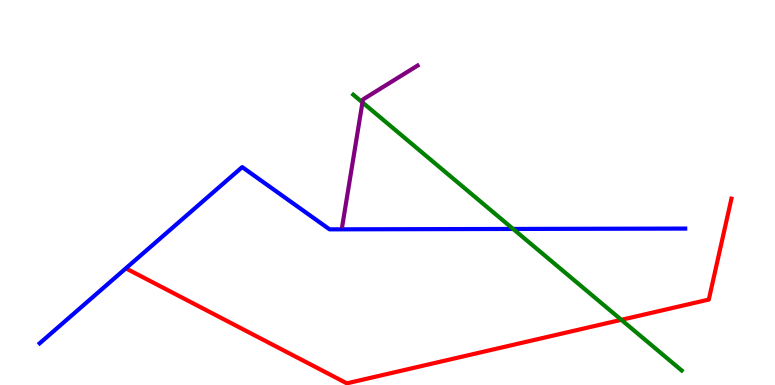[{'lines': ['blue', 'red'], 'intersections': []}, {'lines': ['green', 'red'], 'intersections': [{'x': 8.02, 'y': 1.69}]}, {'lines': ['purple', 'red'], 'intersections': []}, {'lines': ['blue', 'green'], 'intersections': [{'x': 6.62, 'y': 4.05}]}, {'lines': ['blue', 'purple'], 'intersections': []}, {'lines': ['green', 'purple'], 'intersections': [{'x': 4.68, 'y': 7.34}]}]